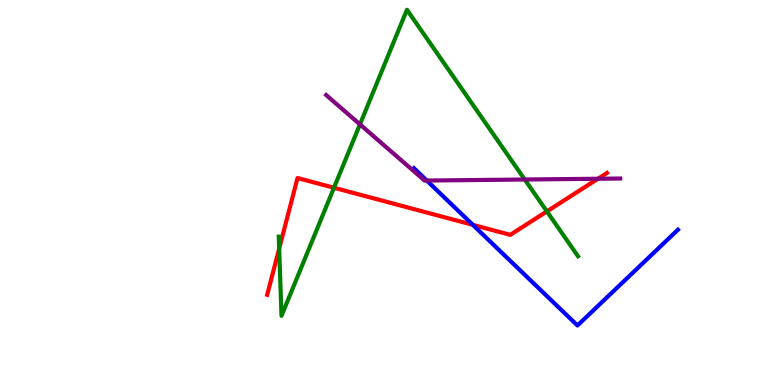[{'lines': ['blue', 'red'], 'intersections': [{'x': 6.1, 'y': 4.16}]}, {'lines': ['green', 'red'], 'intersections': [{'x': 3.6, 'y': 3.54}, {'x': 4.31, 'y': 5.12}, {'x': 7.06, 'y': 4.51}]}, {'lines': ['purple', 'red'], 'intersections': [{'x': 7.72, 'y': 5.36}]}, {'lines': ['blue', 'green'], 'intersections': []}, {'lines': ['blue', 'purple'], 'intersections': [{'x': 5.51, 'y': 5.31}]}, {'lines': ['green', 'purple'], 'intersections': [{'x': 4.64, 'y': 6.77}, {'x': 6.77, 'y': 5.34}]}]